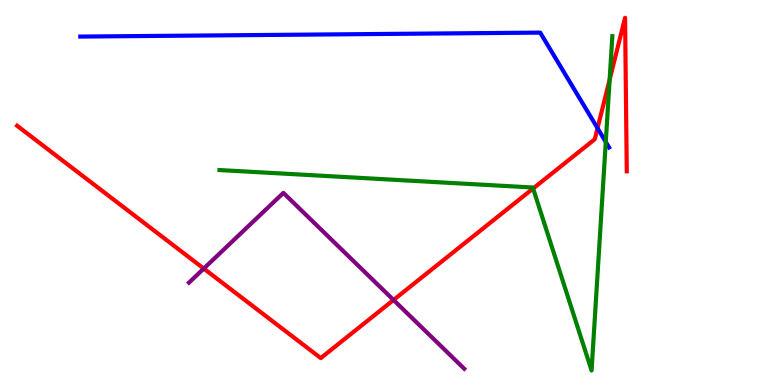[{'lines': ['blue', 'red'], 'intersections': [{'x': 7.71, 'y': 6.67}]}, {'lines': ['green', 'red'], 'intersections': [{'x': 6.88, 'y': 5.1}, {'x': 7.87, 'y': 7.93}]}, {'lines': ['purple', 'red'], 'intersections': [{'x': 2.63, 'y': 3.02}, {'x': 5.08, 'y': 2.21}]}, {'lines': ['blue', 'green'], 'intersections': [{'x': 7.82, 'y': 6.31}]}, {'lines': ['blue', 'purple'], 'intersections': []}, {'lines': ['green', 'purple'], 'intersections': []}]